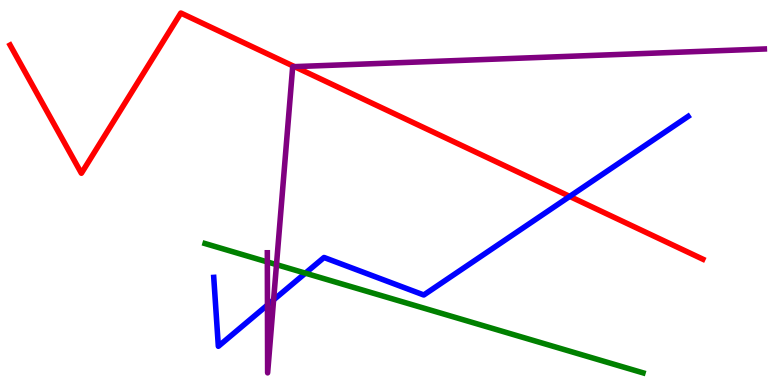[{'lines': ['blue', 'red'], 'intersections': [{'x': 7.35, 'y': 4.9}]}, {'lines': ['green', 'red'], 'intersections': []}, {'lines': ['purple', 'red'], 'intersections': [{'x': 3.8, 'y': 8.27}]}, {'lines': ['blue', 'green'], 'intersections': [{'x': 3.94, 'y': 2.9}]}, {'lines': ['blue', 'purple'], 'intersections': [{'x': 3.45, 'y': 2.08}, {'x': 3.53, 'y': 2.21}]}, {'lines': ['green', 'purple'], 'intersections': [{'x': 3.45, 'y': 3.2}, {'x': 3.57, 'y': 3.13}]}]